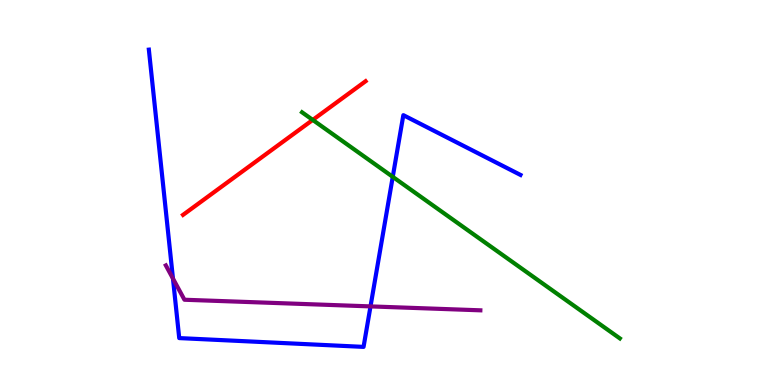[{'lines': ['blue', 'red'], 'intersections': []}, {'lines': ['green', 'red'], 'intersections': [{'x': 4.04, 'y': 6.89}]}, {'lines': ['purple', 'red'], 'intersections': []}, {'lines': ['blue', 'green'], 'intersections': [{'x': 5.07, 'y': 5.41}]}, {'lines': ['blue', 'purple'], 'intersections': [{'x': 2.23, 'y': 2.76}, {'x': 4.78, 'y': 2.04}]}, {'lines': ['green', 'purple'], 'intersections': []}]